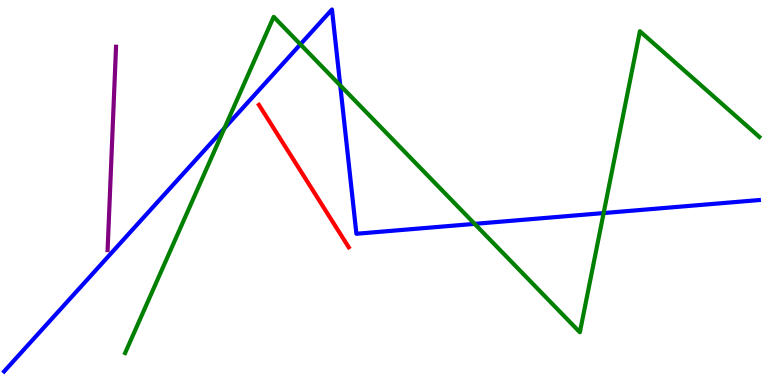[{'lines': ['blue', 'red'], 'intersections': []}, {'lines': ['green', 'red'], 'intersections': []}, {'lines': ['purple', 'red'], 'intersections': []}, {'lines': ['blue', 'green'], 'intersections': [{'x': 2.9, 'y': 6.67}, {'x': 3.88, 'y': 8.85}, {'x': 4.39, 'y': 7.78}, {'x': 6.12, 'y': 4.19}, {'x': 7.79, 'y': 4.47}]}, {'lines': ['blue', 'purple'], 'intersections': []}, {'lines': ['green', 'purple'], 'intersections': []}]